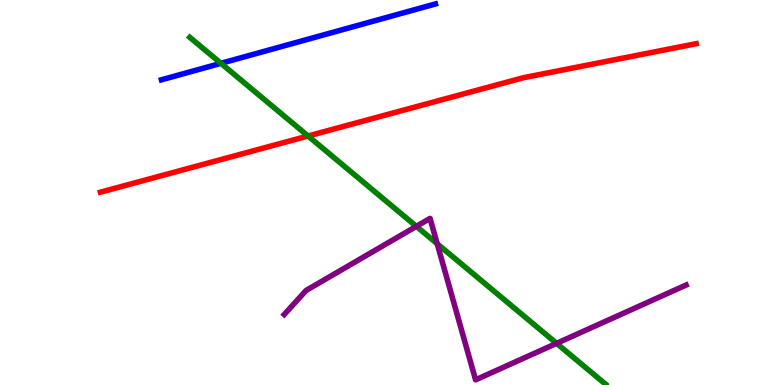[{'lines': ['blue', 'red'], 'intersections': []}, {'lines': ['green', 'red'], 'intersections': [{'x': 3.97, 'y': 6.47}]}, {'lines': ['purple', 'red'], 'intersections': []}, {'lines': ['blue', 'green'], 'intersections': [{'x': 2.85, 'y': 8.36}]}, {'lines': ['blue', 'purple'], 'intersections': []}, {'lines': ['green', 'purple'], 'intersections': [{'x': 5.37, 'y': 4.12}, {'x': 5.64, 'y': 3.67}, {'x': 7.18, 'y': 1.08}]}]